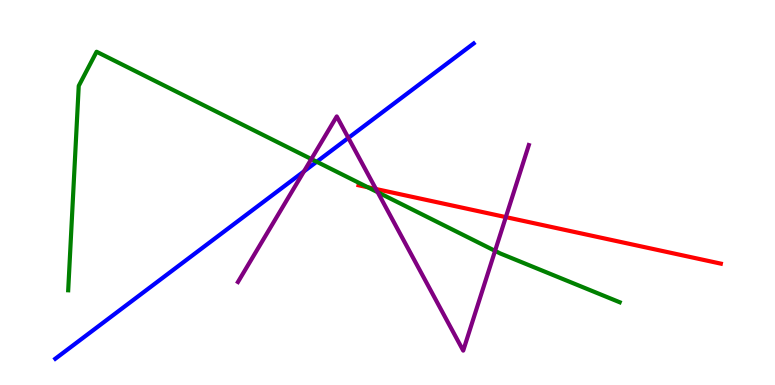[{'lines': ['blue', 'red'], 'intersections': []}, {'lines': ['green', 'red'], 'intersections': [{'x': 4.74, 'y': 5.14}]}, {'lines': ['purple', 'red'], 'intersections': [{'x': 4.85, 'y': 5.09}, {'x': 6.53, 'y': 4.36}]}, {'lines': ['blue', 'green'], 'intersections': [{'x': 4.09, 'y': 5.8}]}, {'lines': ['blue', 'purple'], 'intersections': [{'x': 3.92, 'y': 5.55}, {'x': 4.49, 'y': 6.42}]}, {'lines': ['green', 'purple'], 'intersections': [{'x': 4.02, 'y': 5.87}, {'x': 4.87, 'y': 5.01}, {'x': 6.39, 'y': 3.48}]}]